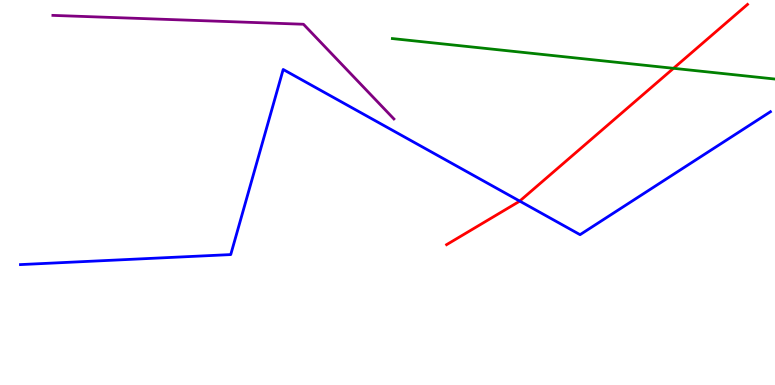[{'lines': ['blue', 'red'], 'intersections': [{'x': 6.71, 'y': 4.78}]}, {'lines': ['green', 'red'], 'intersections': [{'x': 8.69, 'y': 8.23}]}, {'lines': ['purple', 'red'], 'intersections': []}, {'lines': ['blue', 'green'], 'intersections': []}, {'lines': ['blue', 'purple'], 'intersections': []}, {'lines': ['green', 'purple'], 'intersections': []}]